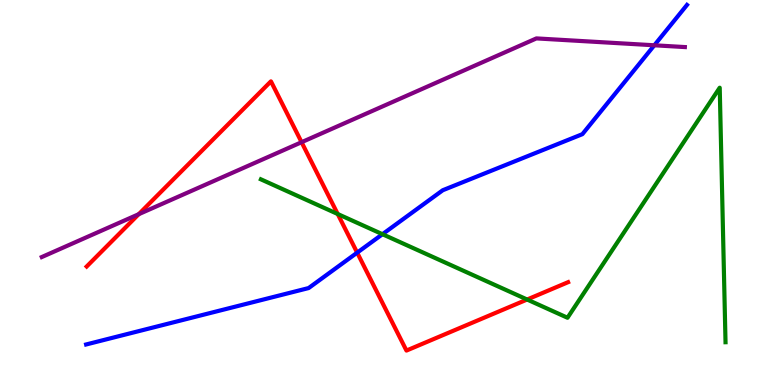[{'lines': ['blue', 'red'], 'intersections': [{'x': 4.61, 'y': 3.44}]}, {'lines': ['green', 'red'], 'intersections': [{'x': 4.36, 'y': 4.44}, {'x': 6.8, 'y': 2.22}]}, {'lines': ['purple', 'red'], 'intersections': [{'x': 1.79, 'y': 4.44}, {'x': 3.89, 'y': 6.31}]}, {'lines': ['blue', 'green'], 'intersections': [{'x': 4.94, 'y': 3.92}]}, {'lines': ['blue', 'purple'], 'intersections': [{'x': 8.44, 'y': 8.82}]}, {'lines': ['green', 'purple'], 'intersections': []}]